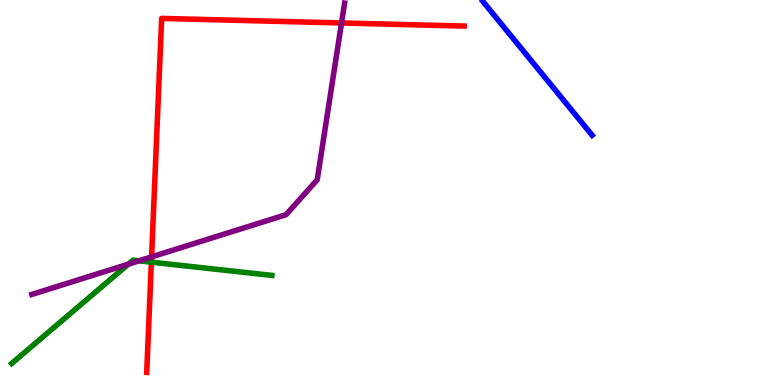[{'lines': ['blue', 'red'], 'intersections': []}, {'lines': ['green', 'red'], 'intersections': [{'x': 1.95, 'y': 3.19}]}, {'lines': ['purple', 'red'], 'intersections': [{'x': 1.96, 'y': 3.33}, {'x': 4.41, 'y': 9.4}]}, {'lines': ['blue', 'green'], 'intersections': []}, {'lines': ['blue', 'purple'], 'intersections': []}, {'lines': ['green', 'purple'], 'intersections': [{'x': 1.66, 'y': 3.14}, {'x': 1.79, 'y': 3.23}]}]